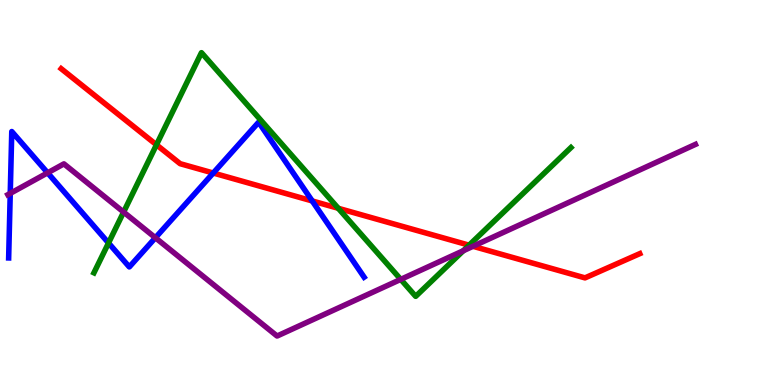[{'lines': ['blue', 'red'], 'intersections': [{'x': 2.75, 'y': 5.51}, {'x': 4.03, 'y': 4.78}]}, {'lines': ['green', 'red'], 'intersections': [{'x': 2.02, 'y': 6.24}, {'x': 4.36, 'y': 4.59}, {'x': 6.05, 'y': 3.63}]}, {'lines': ['purple', 'red'], 'intersections': [{'x': 6.1, 'y': 3.6}]}, {'lines': ['blue', 'green'], 'intersections': [{'x': 1.4, 'y': 3.69}]}, {'lines': ['blue', 'purple'], 'intersections': [{'x': 0.132, 'y': 4.98}, {'x': 0.614, 'y': 5.51}, {'x': 2.01, 'y': 3.82}]}, {'lines': ['green', 'purple'], 'intersections': [{'x': 1.59, 'y': 4.49}, {'x': 5.17, 'y': 2.74}, {'x': 5.98, 'y': 3.49}]}]